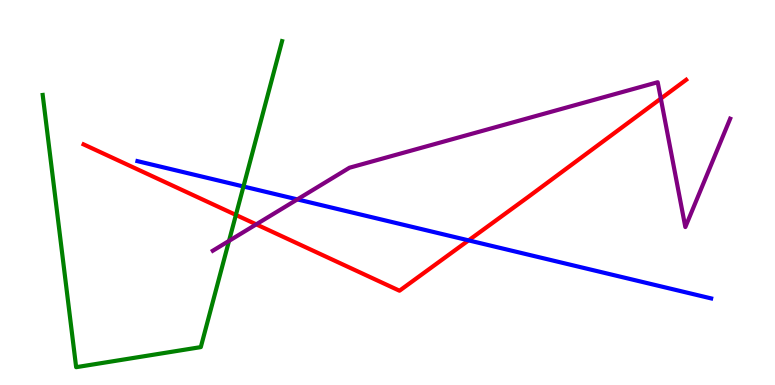[{'lines': ['blue', 'red'], 'intersections': [{'x': 6.05, 'y': 3.76}]}, {'lines': ['green', 'red'], 'intersections': [{'x': 3.04, 'y': 4.42}]}, {'lines': ['purple', 'red'], 'intersections': [{'x': 3.31, 'y': 4.17}, {'x': 8.53, 'y': 7.44}]}, {'lines': ['blue', 'green'], 'intersections': [{'x': 3.14, 'y': 5.16}]}, {'lines': ['blue', 'purple'], 'intersections': [{'x': 3.84, 'y': 4.82}]}, {'lines': ['green', 'purple'], 'intersections': [{'x': 2.96, 'y': 3.74}]}]